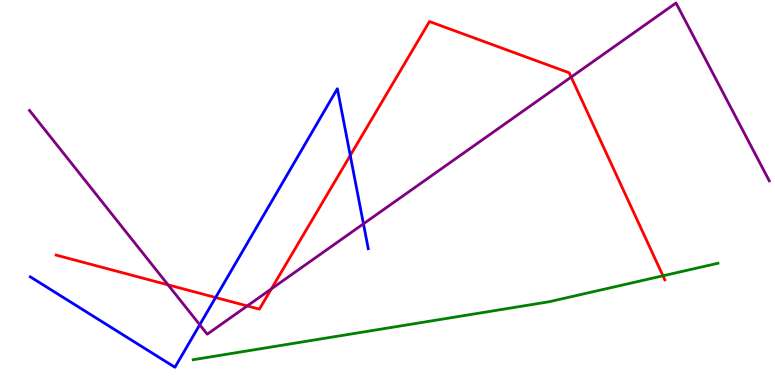[{'lines': ['blue', 'red'], 'intersections': [{'x': 2.78, 'y': 2.27}, {'x': 4.52, 'y': 5.96}]}, {'lines': ['green', 'red'], 'intersections': [{'x': 8.55, 'y': 2.84}]}, {'lines': ['purple', 'red'], 'intersections': [{'x': 2.17, 'y': 2.6}, {'x': 3.19, 'y': 2.05}, {'x': 3.5, 'y': 2.5}, {'x': 7.37, 'y': 8.0}]}, {'lines': ['blue', 'green'], 'intersections': []}, {'lines': ['blue', 'purple'], 'intersections': [{'x': 2.58, 'y': 1.56}, {'x': 4.69, 'y': 4.19}]}, {'lines': ['green', 'purple'], 'intersections': []}]